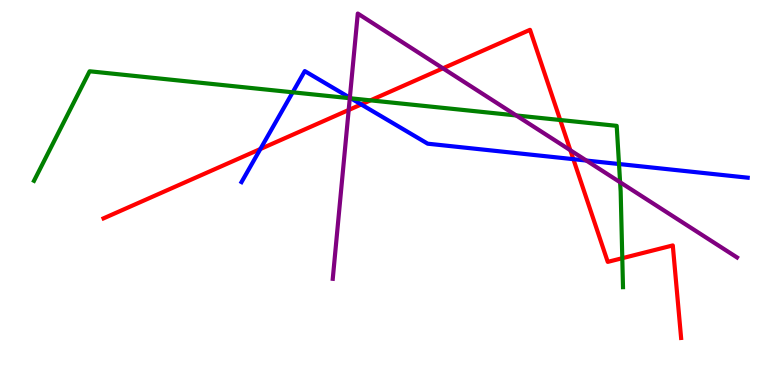[{'lines': ['blue', 'red'], 'intersections': [{'x': 3.36, 'y': 6.13}, {'x': 4.66, 'y': 7.29}, {'x': 7.4, 'y': 5.87}]}, {'lines': ['green', 'red'], 'intersections': [{'x': 4.78, 'y': 7.39}, {'x': 7.23, 'y': 6.88}, {'x': 8.03, 'y': 3.29}]}, {'lines': ['purple', 'red'], 'intersections': [{'x': 4.5, 'y': 7.14}, {'x': 5.72, 'y': 8.23}, {'x': 7.36, 'y': 6.1}]}, {'lines': ['blue', 'green'], 'intersections': [{'x': 3.78, 'y': 7.6}, {'x': 4.53, 'y': 7.45}, {'x': 7.99, 'y': 5.74}]}, {'lines': ['blue', 'purple'], 'intersections': [{'x': 4.51, 'y': 7.46}, {'x': 7.57, 'y': 5.83}]}, {'lines': ['green', 'purple'], 'intersections': [{'x': 4.51, 'y': 7.45}, {'x': 6.66, 'y': 7.0}, {'x': 8.0, 'y': 5.27}]}]